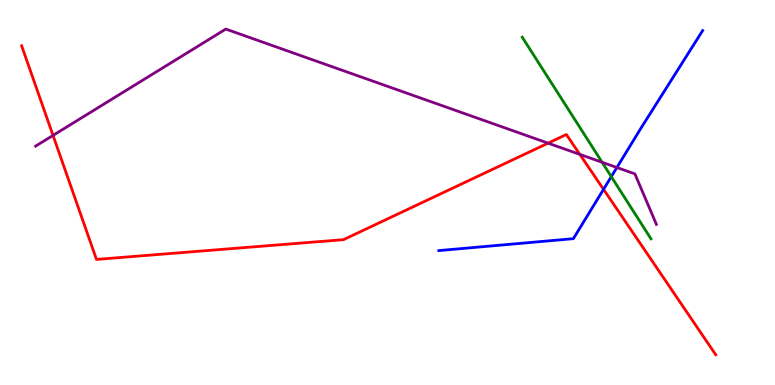[{'lines': ['blue', 'red'], 'intersections': [{'x': 7.79, 'y': 5.08}]}, {'lines': ['green', 'red'], 'intersections': []}, {'lines': ['purple', 'red'], 'intersections': [{'x': 0.684, 'y': 6.48}, {'x': 7.07, 'y': 6.28}, {'x': 7.48, 'y': 5.99}]}, {'lines': ['blue', 'green'], 'intersections': [{'x': 7.89, 'y': 5.41}]}, {'lines': ['blue', 'purple'], 'intersections': [{'x': 7.96, 'y': 5.65}]}, {'lines': ['green', 'purple'], 'intersections': [{'x': 7.77, 'y': 5.79}]}]